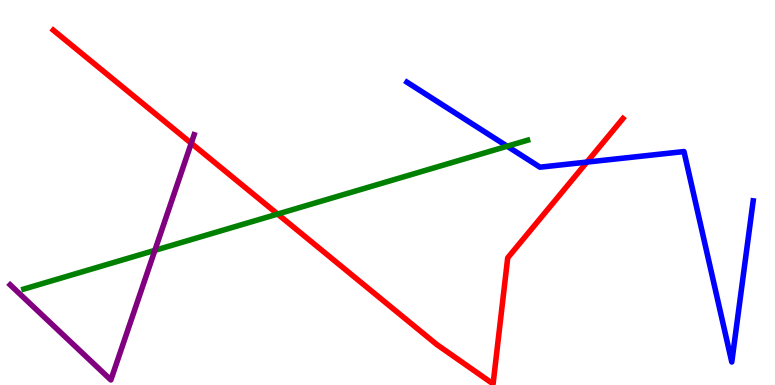[{'lines': ['blue', 'red'], 'intersections': [{'x': 7.57, 'y': 5.79}]}, {'lines': ['green', 'red'], 'intersections': [{'x': 3.58, 'y': 4.44}]}, {'lines': ['purple', 'red'], 'intersections': [{'x': 2.47, 'y': 6.28}]}, {'lines': ['blue', 'green'], 'intersections': [{'x': 6.54, 'y': 6.2}]}, {'lines': ['blue', 'purple'], 'intersections': []}, {'lines': ['green', 'purple'], 'intersections': [{'x': 2.0, 'y': 3.5}]}]